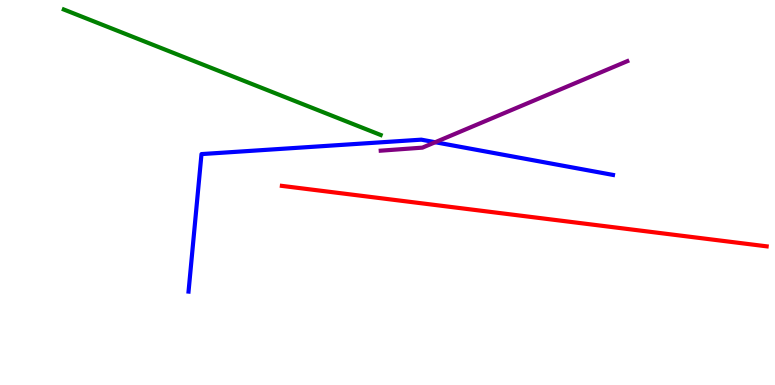[{'lines': ['blue', 'red'], 'intersections': []}, {'lines': ['green', 'red'], 'intersections': []}, {'lines': ['purple', 'red'], 'intersections': []}, {'lines': ['blue', 'green'], 'intersections': []}, {'lines': ['blue', 'purple'], 'intersections': [{'x': 5.62, 'y': 6.31}]}, {'lines': ['green', 'purple'], 'intersections': []}]